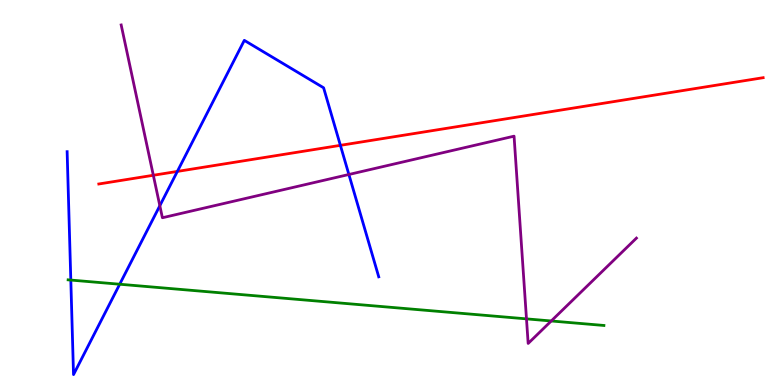[{'lines': ['blue', 'red'], 'intersections': [{'x': 2.29, 'y': 5.55}, {'x': 4.39, 'y': 6.22}]}, {'lines': ['green', 'red'], 'intersections': []}, {'lines': ['purple', 'red'], 'intersections': [{'x': 1.98, 'y': 5.45}]}, {'lines': ['blue', 'green'], 'intersections': [{'x': 0.914, 'y': 2.73}, {'x': 1.54, 'y': 2.62}]}, {'lines': ['blue', 'purple'], 'intersections': [{'x': 2.06, 'y': 4.66}, {'x': 4.5, 'y': 5.47}]}, {'lines': ['green', 'purple'], 'intersections': [{'x': 6.79, 'y': 1.72}, {'x': 7.11, 'y': 1.66}]}]